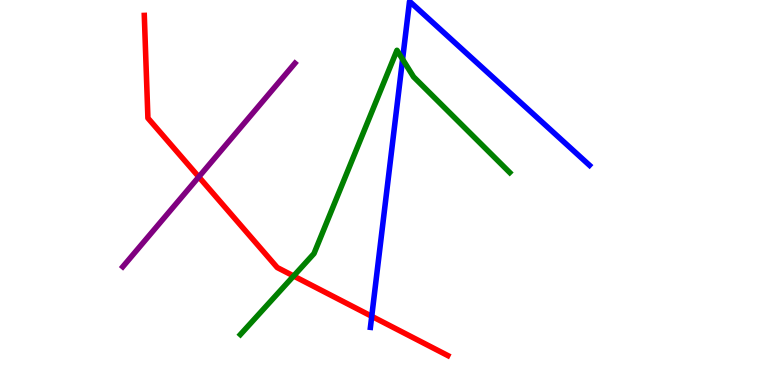[{'lines': ['blue', 'red'], 'intersections': [{'x': 4.8, 'y': 1.78}]}, {'lines': ['green', 'red'], 'intersections': [{'x': 3.79, 'y': 2.83}]}, {'lines': ['purple', 'red'], 'intersections': [{'x': 2.57, 'y': 5.41}]}, {'lines': ['blue', 'green'], 'intersections': [{'x': 5.19, 'y': 8.46}]}, {'lines': ['blue', 'purple'], 'intersections': []}, {'lines': ['green', 'purple'], 'intersections': []}]